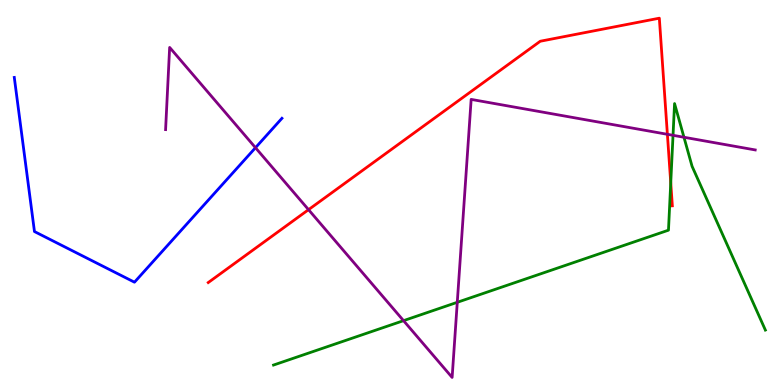[{'lines': ['blue', 'red'], 'intersections': []}, {'lines': ['green', 'red'], 'intersections': [{'x': 8.65, 'y': 5.25}]}, {'lines': ['purple', 'red'], 'intersections': [{'x': 3.98, 'y': 4.55}, {'x': 8.61, 'y': 6.51}]}, {'lines': ['blue', 'green'], 'intersections': []}, {'lines': ['blue', 'purple'], 'intersections': [{'x': 3.3, 'y': 6.16}]}, {'lines': ['green', 'purple'], 'intersections': [{'x': 5.21, 'y': 1.67}, {'x': 5.9, 'y': 2.15}, {'x': 8.68, 'y': 6.49}, {'x': 8.83, 'y': 6.43}]}]